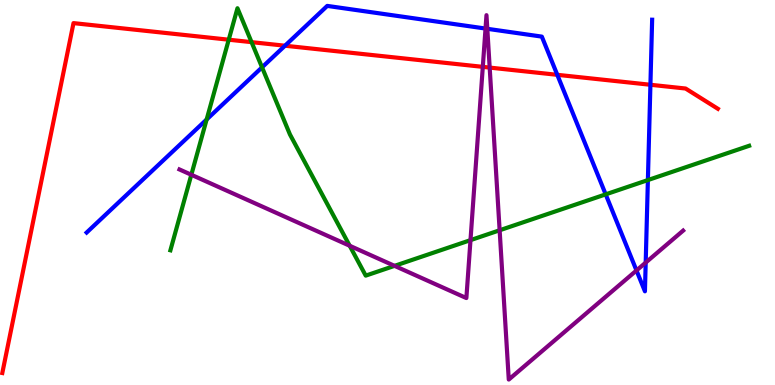[{'lines': ['blue', 'red'], 'intersections': [{'x': 3.68, 'y': 8.81}, {'x': 7.19, 'y': 8.06}, {'x': 8.39, 'y': 7.8}]}, {'lines': ['green', 'red'], 'intersections': [{'x': 2.95, 'y': 8.97}, {'x': 3.25, 'y': 8.91}]}, {'lines': ['purple', 'red'], 'intersections': [{'x': 6.23, 'y': 8.26}, {'x': 6.32, 'y': 8.24}]}, {'lines': ['blue', 'green'], 'intersections': [{'x': 2.67, 'y': 6.9}, {'x': 3.38, 'y': 8.25}, {'x': 7.82, 'y': 4.95}, {'x': 8.36, 'y': 5.32}]}, {'lines': ['blue', 'purple'], 'intersections': [{'x': 6.26, 'y': 9.26}, {'x': 6.29, 'y': 9.25}, {'x': 8.21, 'y': 2.98}, {'x': 8.33, 'y': 3.18}]}, {'lines': ['green', 'purple'], 'intersections': [{'x': 2.47, 'y': 5.46}, {'x': 4.51, 'y': 3.62}, {'x': 5.09, 'y': 3.09}, {'x': 6.07, 'y': 3.76}, {'x': 6.45, 'y': 4.02}]}]